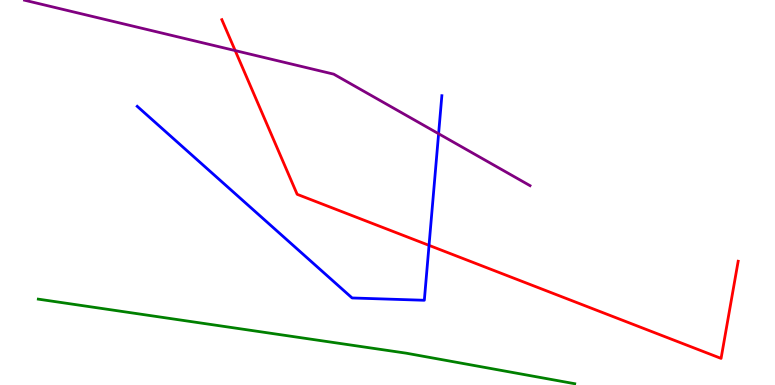[{'lines': ['blue', 'red'], 'intersections': [{'x': 5.54, 'y': 3.63}]}, {'lines': ['green', 'red'], 'intersections': []}, {'lines': ['purple', 'red'], 'intersections': [{'x': 3.03, 'y': 8.69}]}, {'lines': ['blue', 'green'], 'intersections': []}, {'lines': ['blue', 'purple'], 'intersections': [{'x': 5.66, 'y': 6.53}]}, {'lines': ['green', 'purple'], 'intersections': []}]